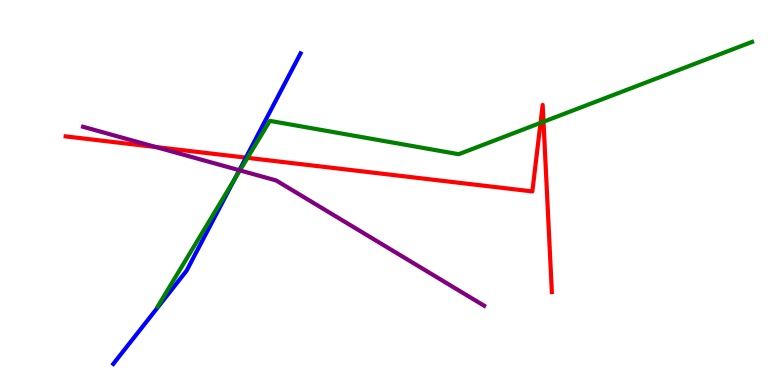[{'lines': ['blue', 'red'], 'intersections': [{'x': 3.17, 'y': 5.91}]}, {'lines': ['green', 'red'], 'intersections': [{'x': 3.19, 'y': 5.9}, {'x': 6.97, 'y': 6.81}, {'x': 7.01, 'y': 6.84}]}, {'lines': ['purple', 'red'], 'intersections': [{'x': 2.01, 'y': 6.18}]}, {'lines': ['blue', 'green'], 'intersections': [{'x': 3.02, 'y': 5.33}]}, {'lines': ['blue', 'purple'], 'intersections': [{'x': 3.09, 'y': 5.58}]}, {'lines': ['green', 'purple'], 'intersections': [{'x': 3.1, 'y': 5.57}]}]